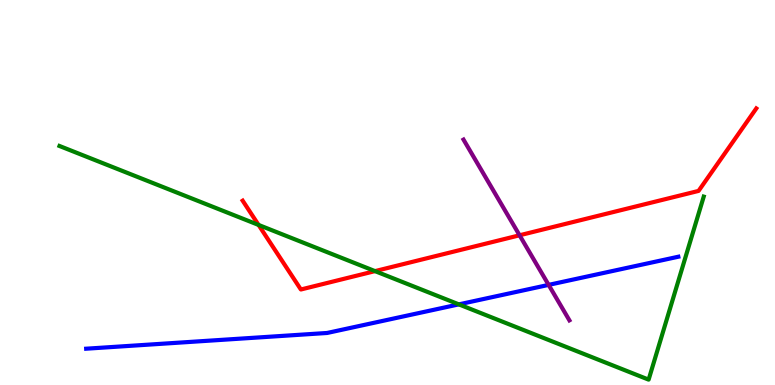[{'lines': ['blue', 'red'], 'intersections': []}, {'lines': ['green', 'red'], 'intersections': [{'x': 3.34, 'y': 4.16}, {'x': 4.84, 'y': 2.96}]}, {'lines': ['purple', 'red'], 'intersections': [{'x': 6.7, 'y': 3.89}]}, {'lines': ['blue', 'green'], 'intersections': [{'x': 5.92, 'y': 2.09}]}, {'lines': ['blue', 'purple'], 'intersections': [{'x': 7.08, 'y': 2.6}]}, {'lines': ['green', 'purple'], 'intersections': []}]